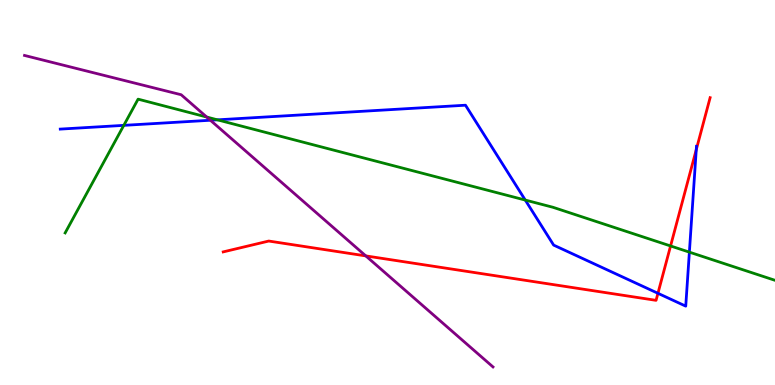[{'lines': ['blue', 'red'], 'intersections': [{'x': 8.49, 'y': 2.38}, {'x': 8.98, 'y': 6.11}]}, {'lines': ['green', 'red'], 'intersections': [{'x': 8.65, 'y': 3.61}]}, {'lines': ['purple', 'red'], 'intersections': [{'x': 4.72, 'y': 3.35}]}, {'lines': ['blue', 'green'], 'intersections': [{'x': 1.6, 'y': 6.74}, {'x': 2.81, 'y': 6.89}, {'x': 6.78, 'y': 4.8}, {'x': 8.9, 'y': 3.45}]}, {'lines': ['blue', 'purple'], 'intersections': [{'x': 2.71, 'y': 6.88}]}, {'lines': ['green', 'purple'], 'intersections': [{'x': 2.67, 'y': 6.96}]}]